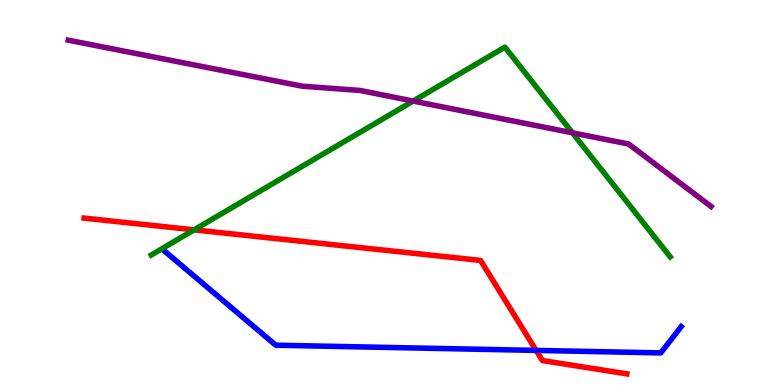[{'lines': ['blue', 'red'], 'intersections': [{'x': 6.92, 'y': 0.899}]}, {'lines': ['green', 'red'], 'intersections': [{'x': 2.5, 'y': 4.03}]}, {'lines': ['purple', 'red'], 'intersections': []}, {'lines': ['blue', 'green'], 'intersections': []}, {'lines': ['blue', 'purple'], 'intersections': []}, {'lines': ['green', 'purple'], 'intersections': [{'x': 5.33, 'y': 7.37}, {'x': 7.39, 'y': 6.55}]}]